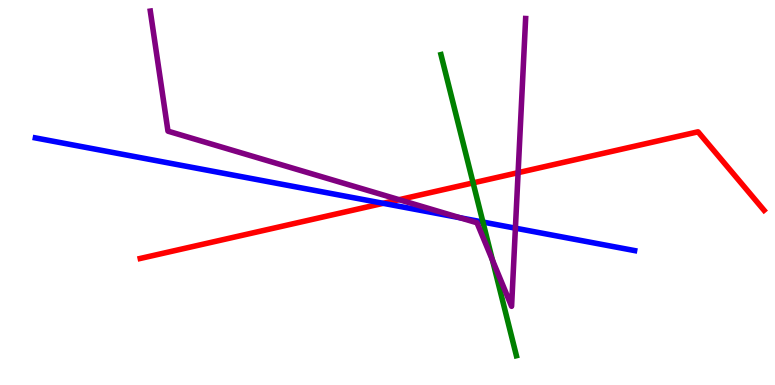[{'lines': ['blue', 'red'], 'intersections': [{'x': 4.94, 'y': 4.72}]}, {'lines': ['green', 'red'], 'intersections': [{'x': 6.1, 'y': 5.25}]}, {'lines': ['purple', 'red'], 'intersections': [{'x': 5.15, 'y': 4.81}, {'x': 6.69, 'y': 5.52}]}, {'lines': ['blue', 'green'], 'intersections': [{'x': 6.23, 'y': 4.23}]}, {'lines': ['blue', 'purple'], 'intersections': [{'x': 5.94, 'y': 4.34}, {'x': 6.65, 'y': 4.07}]}, {'lines': ['green', 'purple'], 'intersections': [{'x': 6.35, 'y': 3.24}]}]